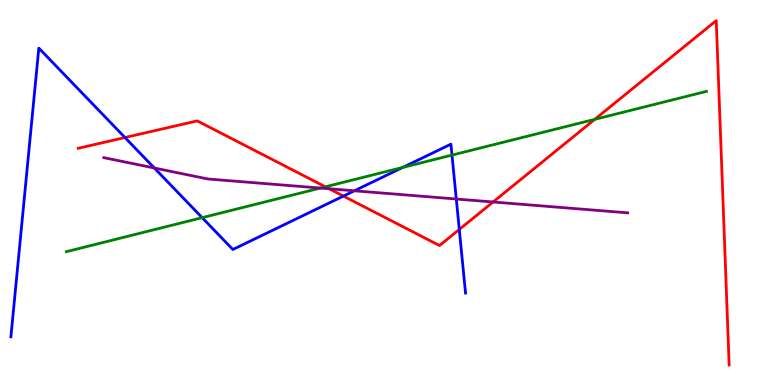[{'lines': ['blue', 'red'], 'intersections': [{'x': 1.61, 'y': 6.43}, {'x': 4.43, 'y': 4.91}, {'x': 5.93, 'y': 4.04}]}, {'lines': ['green', 'red'], 'intersections': [{'x': 4.2, 'y': 5.15}, {'x': 7.67, 'y': 6.9}]}, {'lines': ['purple', 'red'], 'intersections': [{'x': 4.25, 'y': 5.1}, {'x': 6.36, 'y': 4.75}]}, {'lines': ['blue', 'green'], 'intersections': [{'x': 2.61, 'y': 4.35}, {'x': 5.2, 'y': 5.65}, {'x': 5.83, 'y': 5.97}]}, {'lines': ['blue', 'purple'], 'intersections': [{'x': 1.99, 'y': 5.64}, {'x': 4.57, 'y': 5.04}, {'x': 5.89, 'y': 4.83}]}, {'lines': ['green', 'purple'], 'intersections': [{'x': 4.13, 'y': 5.12}]}]